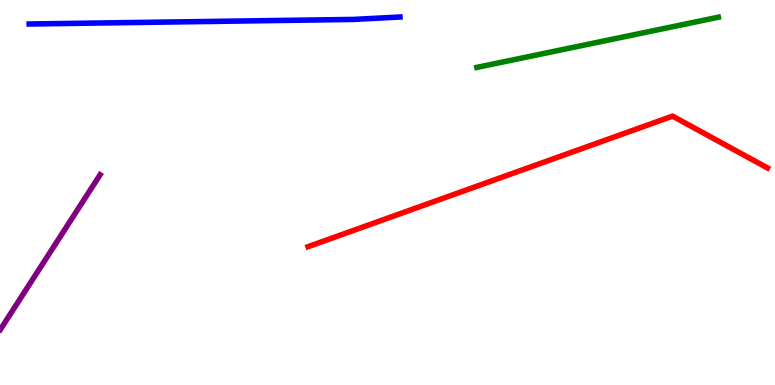[{'lines': ['blue', 'red'], 'intersections': []}, {'lines': ['green', 'red'], 'intersections': []}, {'lines': ['purple', 'red'], 'intersections': []}, {'lines': ['blue', 'green'], 'intersections': []}, {'lines': ['blue', 'purple'], 'intersections': []}, {'lines': ['green', 'purple'], 'intersections': []}]